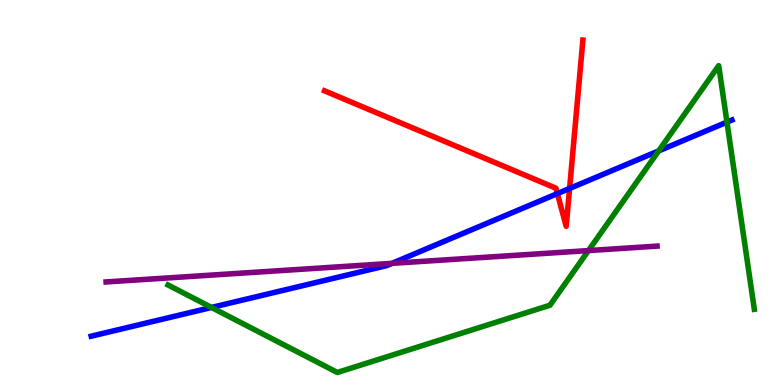[{'lines': ['blue', 'red'], 'intersections': [{'x': 7.19, 'y': 4.97}, {'x': 7.35, 'y': 5.1}]}, {'lines': ['green', 'red'], 'intersections': []}, {'lines': ['purple', 'red'], 'intersections': []}, {'lines': ['blue', 'green'], 'intersections': [{'x': 2.73, 'y': 2.01}, {'x': 8.5, 'y': 6.08}, {'x': 9.38, 'y': 6.83}]}, {'lines': ['blue', 'purple'], 'intersections': [{'x': 5.06, 'y': 3.16}]}, {'lines': ['green', 'purple'], 'intersections': [{'x': 7.59, 'y': 3.49}]}]